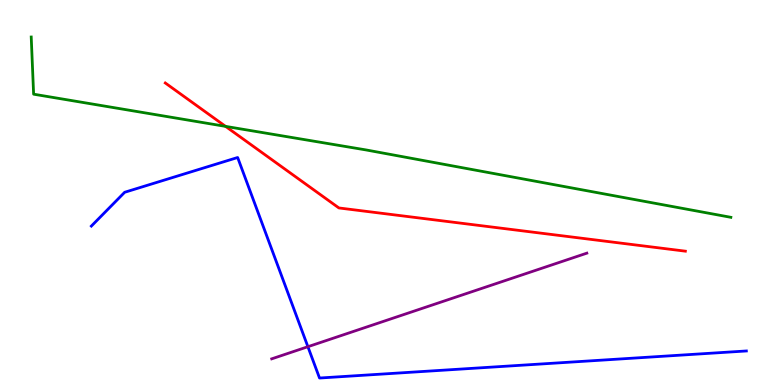[{'lines': ['blue', 'red'], 'intersections': []}, {'lines': ['green', 'red'], 'intersections': [{'x': 2.91, 'y': 6.72}]}, {'lines': ['purple', 'red'], 'intersections': []}, {'lines': ['blue', 'green'], 'intersections': []}, {'lines': ['blue', 'purple'], 'intersections': [{'x': 3.97, 'y': 0.995}]}, {'lines': ['green', 'purple'], 'intersections': []}]